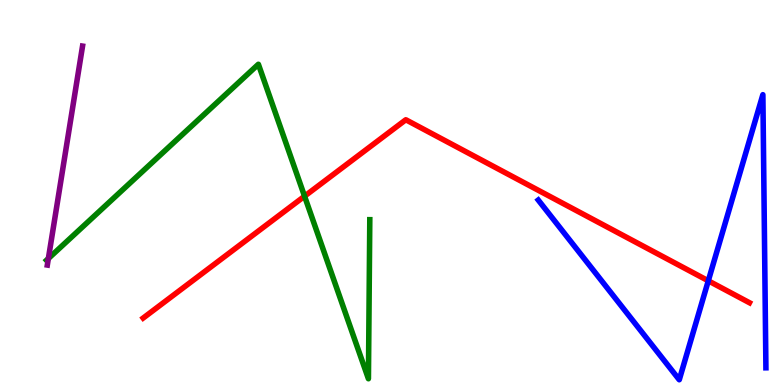[{'lines': ['blue', 'red'], 'intersections': [{'x': 9.14, 'y': 2.71}]}, {'lines': ['green', 'red'], 'intersections': [{'x': 3.93, 'y': 4.9}]}, {'lines': ['purple', 'red'], 'intersections': []}, {'lines': ['blue', 'green'], 'intersections': []}, {'lines': ['blue', 'purple'], 'intersections': []}, {'lines': ['green', 'purple'], 'intersections': [{'x': 0.624, 'y': 3.28}]}]